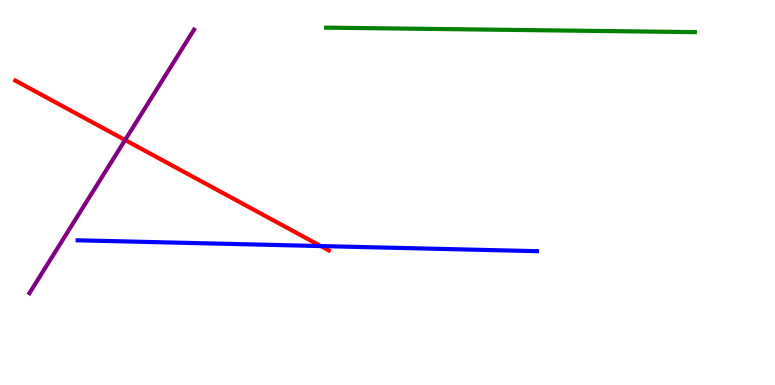[{'lines': ['blue', 'red'], 'intersections': [{'x': 4.14, 'y': 3.61}]}, {'lines': ['green', 'red'], 'intersections': []}, {'lines': ['purple', 'red'], 'intersections': [{'x': 1.61, 'y': 6.36}]}, {'lines': ['blue', 'green'], 'intersections': []}, {'lines': ['blue', 'purple'], 'intersections': []}, {'lines': ['green', 'purple'], 'intersections': []}]